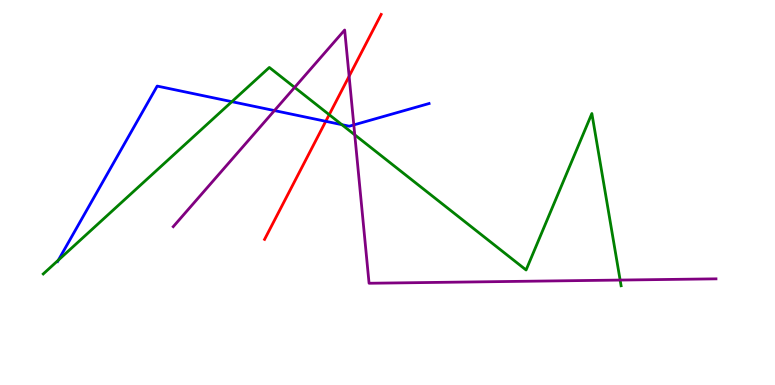[{'lines': ['blue', 'red'], 'intersections': [{'x': 4.2, 'y': 6.85}]}, {'lines': ['green', 'red'], 'intersections': [{'x': 4.25, 'y': 7.02}]}, {'lines': ['purple', 'red'], 'intersections': [{'x': 4.5, 'y': 8.02}]}, {'lines': ['blue', 'green'], 'intersections': [{'x': 0.753, 'y': 3.24}, {'x': 2.99, 'y': 7.36}, {'x': 4.41, 'y': 6.76}]}, {'lines': ['blue', 'purple'], 'intersections': [{'x': 3.54, 'y': 7.13}, {'x': 4.57, 'y': 6.76}]}, {'lines': ['green', 'purple'], 'intersections': [{'x': 3.8, 'y': 7.73}, {'x': 4.58, 'y': 6.5}, {'x': 8.0, 'y': 2.73}]}]